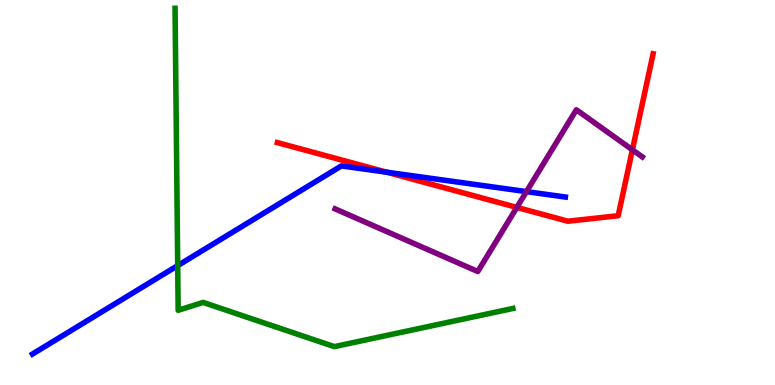[{'lines': ['blue', 'red'], 'intersections': [{'x': 4.99, 'y': 5.53}]}, {'lines': ['green', 'red'], 'intersections': []}, {'lines': ['purple', 'red'], 'intersections': [{'x': 6.67, 'y': 4.61}, {'x': 8.16, 'y': 6.11}]}, {'lines': ['blue', 'green'], 'intersections': [{'x': 2.29, 'y': 3.1}]}, {'lines': ['blue', 'purple'], 'intersections': [{'x': 6.79, 'y': 5.02}]}, {'lines': ['green', 'purple'], 'intersections': []}]